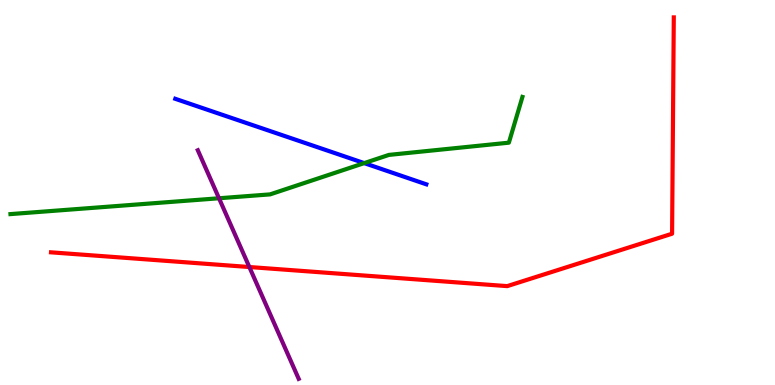[{'lines': ['blue', 'red'], 'intersections': []}, {'lines': ['green', 'red'], 'intersections': []}, {'lines': ['purple', 'red'], 'intersections': [{'x': 3.22, 'y': 3.06}]}, {'lines': ['blue', 'green'], 'intersections': [{'x': 4.7, 'y': 5.76}]}, {'lines': ['blue', 'purple'], 'intersections': []}, {'lines': ['green', 'purple'], 'intersections': [{'x': 2.83, 'y': 4.85}]}]